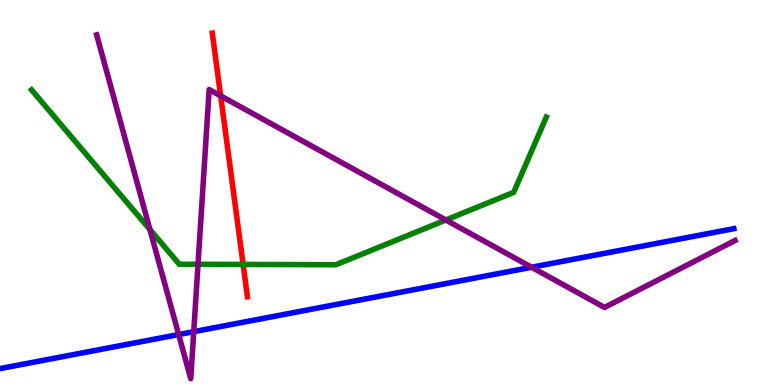[{'lines': ['blue', 'red'], 'intersections': []}, {'lines': ['green', 'red'], 'intersections': [{'x': 3.14, 'y': 3.13}]}, {'lines': ['purple', 'red'], 'intersections': [{'x': 2.85, 'y': 7.51}]}, {'lines': ['blue', 'green'], 'intersections': []}, {'lines': ['blue', 'purple'], 'intersections': [{'x': 2.31, 'y': 1.31}, {'x': 2.5, 'y': 1.39}, {'x': 6.86, 'y': 3.06}]}, {'lines': ['green', 'purple'], 'intersections': [{'x': 1.93, 'y': 4.04}, {'x': 2.56, 'y': 3.13}, {'x': 5.75, 'y': 4.29}]}]